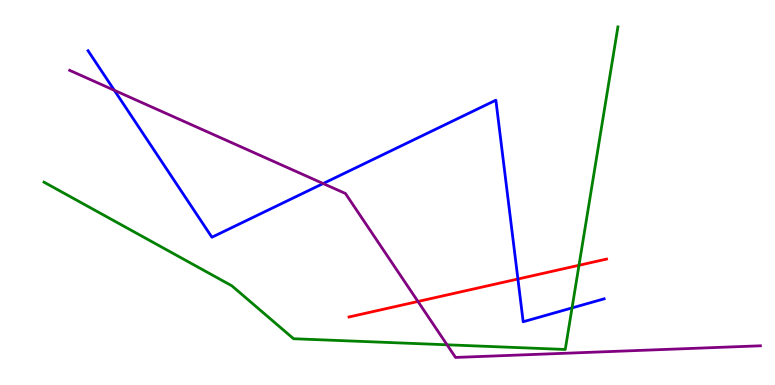[{'lines': ['blue', 'red'], 'intersections': [{'x': 6.68, 'y': 2.75}]}, {'lines': ['green', 'red'], 'intersections': [{'x': 7.47, 'y': 3.11}]}, {'lines': ['purple', 'red'], 'intersections': [{'x': 5.39, 'y': 2.17}]}, {'lines': ['blue', 'green'], 'intersections': [{'x': 7.38, 'y': 2.0}]}, {'lines': ['blue', 'purple'], 'intersections': [{'x': 1.48, 'y': 7.65}, {'x': 4.17, 'y': 5.23}]}, {'lines': ['green', 'purple'], 'intersections': [{'x': 5.77, 'y': 1.04}]}]